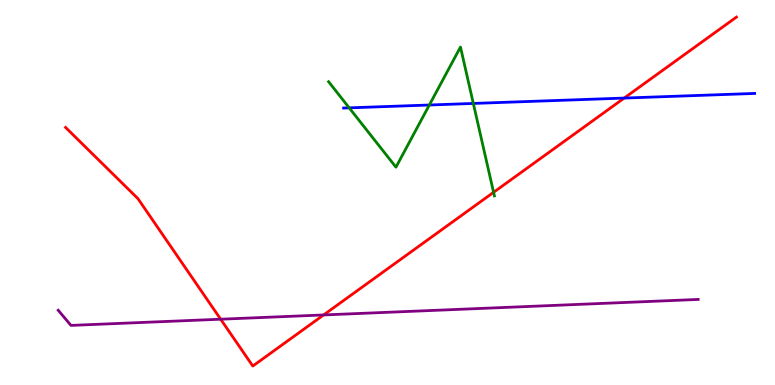[{'lines': ['blue', 'red'], 'intersections': [{'x': 8.05, 'y': 7.45}]}, {'lines': ['green', 'red'], 'intersections': [{'x': 6.37, 'y': 5.0}]}, {'lines': ['purple', 'red'], 'intersections': [{'x': 2.85, 'y': 1.71}, {'x': 4.18, 'y': 1.82}]}, {'lines': ['blue', 'green'], 'intersections': [{'x': 4.51, 'y': 7.2}, {'x': 5.54, 'y': 7.27}, {'x': 6.11, 'y': 7.31}]}, {'lines': ['blue', 'purple'], 'intersections': []}, {'lines': ['green', 'purple'], 'intersections': []}]